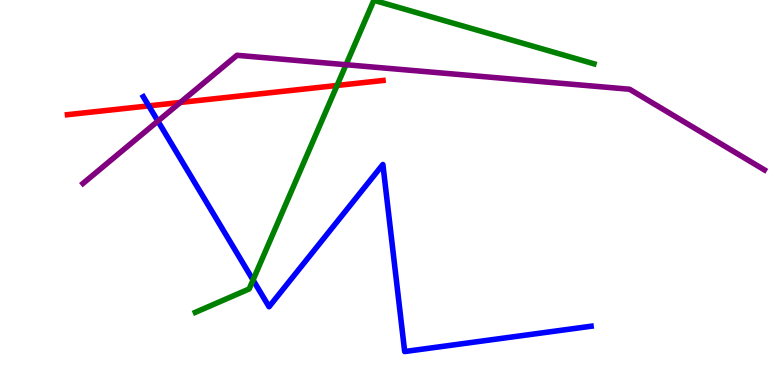[{'lines': ['blue', 'red'], 'intersections': [{'x': 1.92, 'y': 7.25}]}, {'lines': ['green', 'red'], 'intersections': [{'x': 4.35, 'y': 7.78}]}, {'lines': ['purple', 'red'], 'intersections': [{'x': 2.33, 'y': 7.34}]}, {'lines': ['blue', 'green'], 'intersections': [{'x': 3.27, 'y': 2.73}]}, {'lines': ['blue', 'purple'], 'intersections': [{'x': 2.04, 'y': 6.85}]}, {'lines': ['green', 'purple'], 'intersections': [{'x': 4.46, 'y': 8.32}]}]